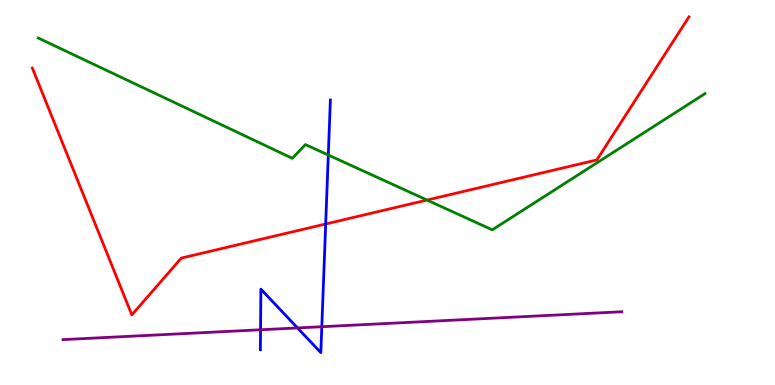[{'lines': ['blue', 'red'], 'intersections': [{'x': 4.2, 'y': 4.18}]}, {'lines': ['green', 'red'], 'intersections': [{'x': 5.51, 'y': 4.8}]}, {'lines': ['purple', 'red'], 'intersections': []}, {'lines': ['blue', 'green'], 'intersections': [{'x': 4.24, 'y': 5.97}]}, {'lines': ['blue', 'purple'], 'intersections': [{'x': 3.36, 'y': 1.43}, {'x': 3.84, 'y': 1.48}, {'x': 4.15, 'y': 1.51}]}, {'lines': ['green', 'purple'], 'intersections': []}]